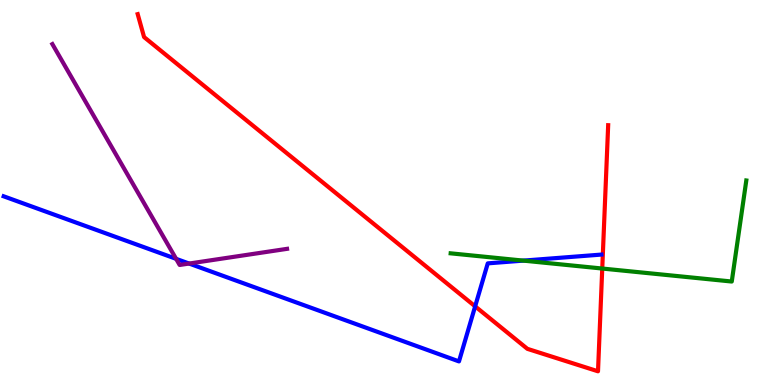[{'lines': ['blue', 'red'], 'intersections': [{'x': 6.13, 'y': 2.04}]}, {'lines': ['green', 'red'], 'intersections': [{'x': 7.77, 'y': 3.03}]}, {'lines': ['purple', 'red'], 'intersections': []}, {'lines': ['blue', 'green'], 'intersections': [{'x': 6.75, 'y': 3.23}]}, {'lines': ['blue', 'purple'], 'intersections': [{'x': 2.27, 'y': 3.28}, {'x': 2.44, 'y': 3.15}]}, {'lines': ['green', 'purple'], 'intersections': []}]